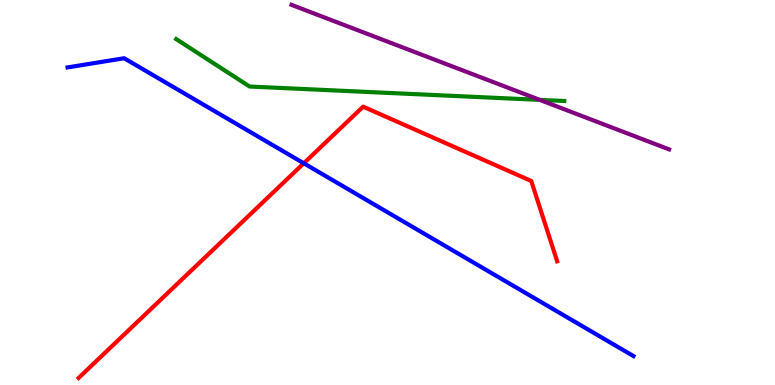[{'lines': ['blue', 'red'], 'intersections': [{'x': 3.92, 'y': 5.76}]}, {'lines': ['green', 'red'], 'intersections': []}, {'lines': ['purple', 'red'], 'intersections': []}, {'lines': ['blue', 'green'], 'intersections': []}, {'lines': ['blue', 'purple'], 'intersections': []}, {'lines': ['green', 'purple'], 'intersections': [{'x': 6.96, 'y': 7.41}]}]